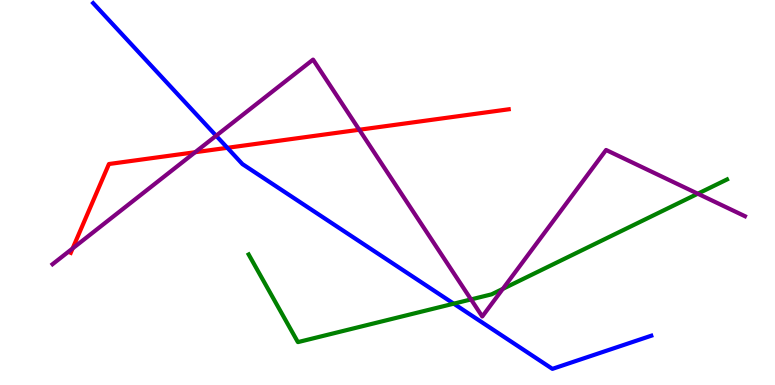[{'lines': ['blue', 'red'], 'intersections': [{'x': 2.93, 'y': 6.16}]}, {'lines': ['green', 'red'], 'intersections': []}, {'lines': ['purple', 'red'], 'intersections': [{'x': 0.937, 'y': 3.55}, {'x': 2.52, 'y': 6.05}, {'x': 4.64, 'y': 6.63}]}, {'lines': ['blue', 'green'], 'intersections': [{'x': 5.85, 'y': 2.11}]}, {'lines': ['blue', 'purple'], 'intersections': [{'x': 2.79, 'y': 6.47}]}, {'lines': ['green', 'purple'], 'intersections': [{'x': 6.08, 'y': 2.22}, {'x': 6.49, 'y': 2.5}, {'x': 9.0, 'y': 4.97}]}]